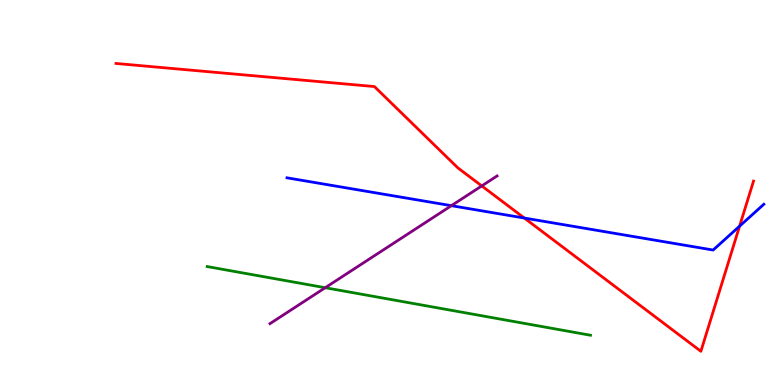[{'lines': ['blue', 'red'], 'intersections': [{'x': 6.77, 'y': 4.34}, {'x': 9.54, 'y': 4.13}]}, {'lines': ['green', 'red'], 'intersections': []}, {'lines': ['purple', 'red'], 'intersections': [{'x': 6.22, 'y': 5.17}]}, {'lines': ['blue', 'green'], 'intersections': []}, {'lines': ['blue', 'purple'], 'intersections': [{'x': 5.82, 'y': 4.66}]}, {'lines': ['green', 'purple'], 'intersections': [{'x': 4.2, 'y': 2.53}]}]